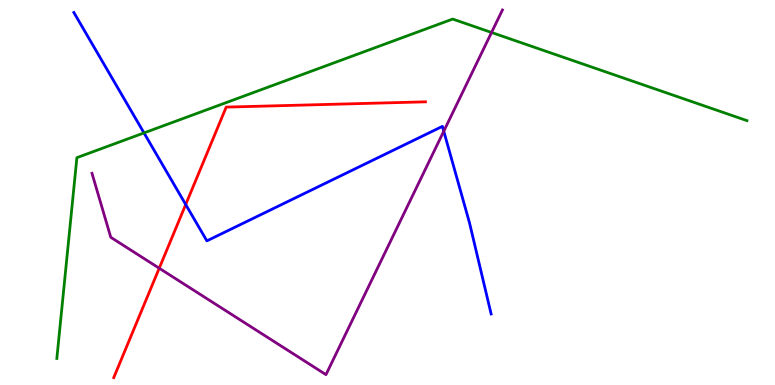[{'lines': ['blue', 'red'], 'intersections': [{'x': 2.4, 'y': 4.69}]}, {'lines': ['green', 'red'], 'intersections': []}, {'lines': ['purple', 'red'], 'intersections': [{'x': 2.05, 'y': 3.03}]}, {'lines': ['blue', 'green'], 'intersections': [{'x': 1.86, 'y': 6.55}]}, {'lines': ['blue', 'purple'], 'intersections': [{'x': 5.73, 'y': 6.59}]}, {'lines': ['green', 'purple'], 'intersections': [{'x': 6.34, 'y': 9.16}]}]